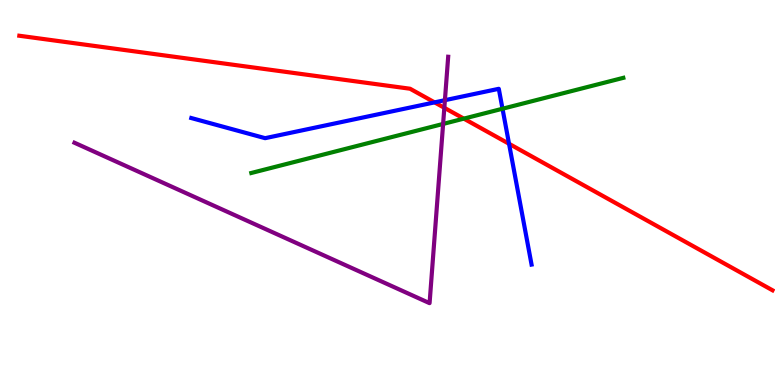[{'lines': ['blue', 'red'], 'intersections': [{'x': 5.61, 'y': 7.34}, {'x': 6.57, 'y': 6.27}]}, {'lines': ['green', 'red'], 'intersections': [{'x': 5.98, 'y': 6.92}]}, {'lines': ['purple', 'red'], 'intersections': [{'x': 5.73, 'y': 7.2}]}, {'lines': ['blue', 'green'], 'intersections': [{'x': 6.48, 'y': 7.18}]}, {'lines': ['blue', 'purple'], 'intersections': [{'x': 5.74, 'y': 7.4}]}, {'lines': ['green', 'purple'], 'intersections': [{'x': 5.72, 'y': 6.78}]}]